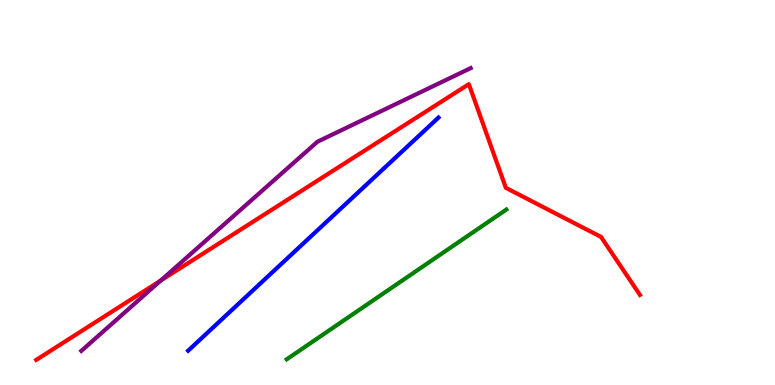[{'lines': ['blue', 'red'], 'intersections': []}, {'lines': ['green', 'red'], 'intersections': []}, {'lines': ['purple', 'red'], 'intersections': [{'x': 2.07, 'y': 2.71}]}, {'lines': ['blue', 'green'], 'intersections': []}, {'lines': ['blue', 'purple'], 'intersections': []}, {'lines': ['green', 'purple'], 'intersections': []}]